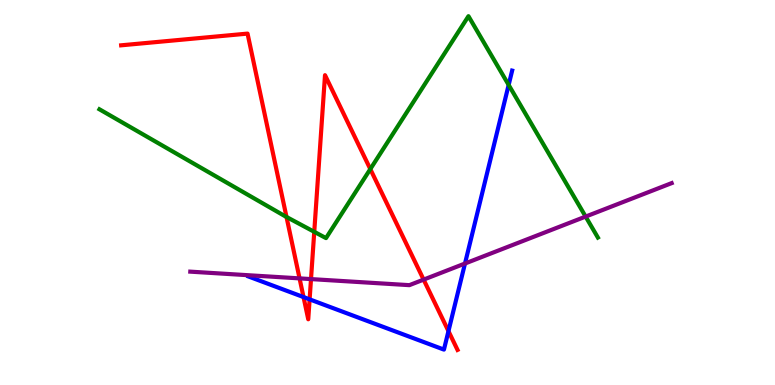[{'lines': ['blue', 'red'], 'intersections': [{'x': 3.92, 'y': 2.28}, {'x': 4.0, 'y': 2.22}, {'x': 5.79, 'y': 1.4}]}, {'lines': ['green', 'red'], 'intersections': [{'x': 3.7, 'y': 4.36}, {'x': 4.05, 'y': 3.98}, {'x': 4.78, 'y': 5.61}]}, {'lines': ['purple', 'red'], 'intersections': [{'x': 3.87, 'y': 2.77}, {'x': 4.01, 'y': 2.75}, {'x': 5.47, 'y': 2.74}]}, {'lines': ['blue', 'green'], 'intersections': [{'x': 6.56, 'y': 7.79}]}, {'lines': ['blue', 'purple'], 'intersections': [{'x': 6.0, 'y': 3.16}]}, {'lines': ['green', 'purple'], 'intersections': [{'x': 7.56, 'y': 4.37}]}]